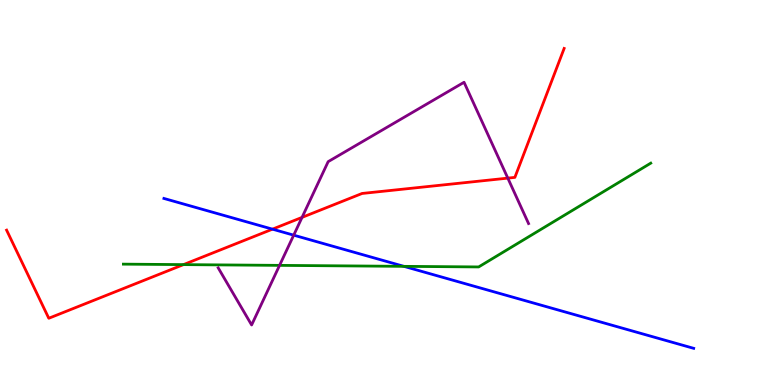[{'lines': ['blue', 'red'], 'intersections': [{'x': 3.52, 'y': 4.05}]}, {'lines': ['green', 'red'], 'intersections': [{'x': 2.37, 'y': 3.13}]}, {'lines': ['purple', 'red'], 'intersections': [{'x': 3.9, 'y': 4.35}, {'x': 6.55, 'y': 5.37}]}, {'lines': ['blue', 'green'], 'intersections': [{'x': 5.21, 'y': 3.08}]}, {'lines': ['blue', 'purple'], 'intersections': [{'x': 3.79, 'y': 3.89}]}, {'lines': ['green', 'purple'], 'intersections': [{'x': 3.61, 'y': 3.11}]}]